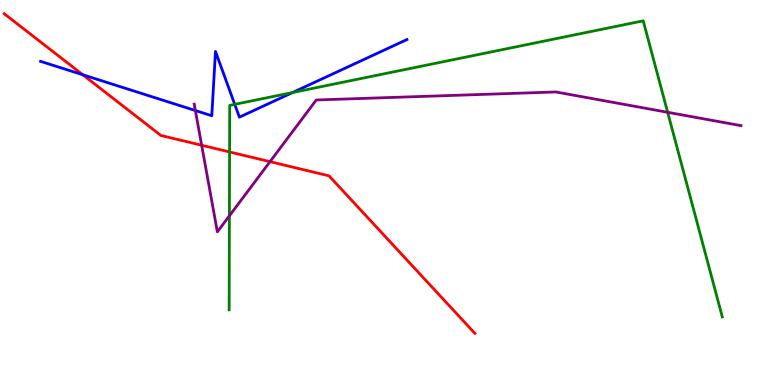[{'lines': ['blue', 'red'], 'intersections': [{'x': 1.07, 'y': 8.06}]}, {'lines': ['green', 'red'], 'intersections': [{'x': 2.96, 'y': 6.05}]}, {'lines': ['purple', 'red'], 'intersections': [{'x': 2.6, 'y': 6.23}, {'x': 3.48, 'y': 5.8}]}, {'lines': ['blue', 'green'], 'intersections': [{'x': 3.03, 'y': 7.29}, {'x': 3.78, 'y': 7.6}]}, {'lines': ['blue', 'purple'], 'intersections': [{'x': 2.52, 'y': 7.13}]}, {'lines': ['green', 'purple'], 'intersections': [{'x': 2.96, 'y': 4.39}, {'x': 8.61, 'y': 7.08}]}]